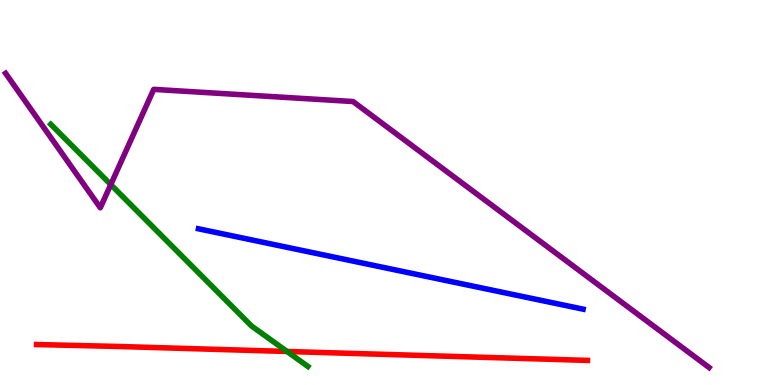[{'lines': ['blue', 'red'], 'intersections': []}, {'lines': ['green', 'red'], 'intersections': [{'x': 3.7, 'y': 0.871}]}, {'lines': ['purple', 'red'], 'intersections': []}, {'lines': ['blue', 'green'], 'intersections': []}, {'lines': ['blue', 'purple'], 'intersections': []}, {'lines': ['green', 'purple'], 'intersections': [{'x': 1.43, 'y': 5.21}]}]